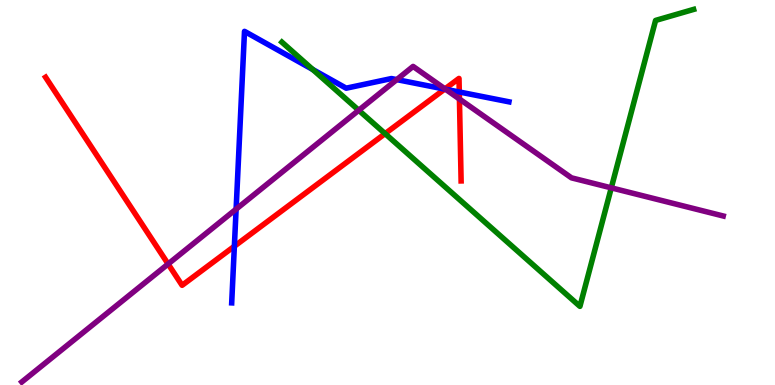[{'lines': ['blue', 'red'], 'intersections': [{'x': 3.02, 'y': 3.6}, {'x': 5.74, 'y': 7.69}, {'x': 5.93, 'y': 7.61}]}, {'lines': ['green', 'red'], 'intersections': [{'x': 4.97, 'y': 6.53}]}, {'lines': ['purple', 'red'], 'intersections': [{'x': 2.17, 'y': 3.14}, {'x': 5.74, 'y': 7.69}, {'x': 5.93, 'y': 7.43}]}, {'lines': ['blue', 'green'], 'intersections': [{'x': 4.04, 'y': 8.19}]}, {'lines': ['blue', 'purple'], 'intersections': [{'x': 3.05, 'y': 4.57}, {'x': 5.12, 'y': 7.93}, {'x': 5.75, 'y': 7.68}]}, {'lines': ['green', 'purple'], 'intersections': [{'x': 4.63, 'y': 7.14}, {'x': 7.89, 'y': 5.12}]}]